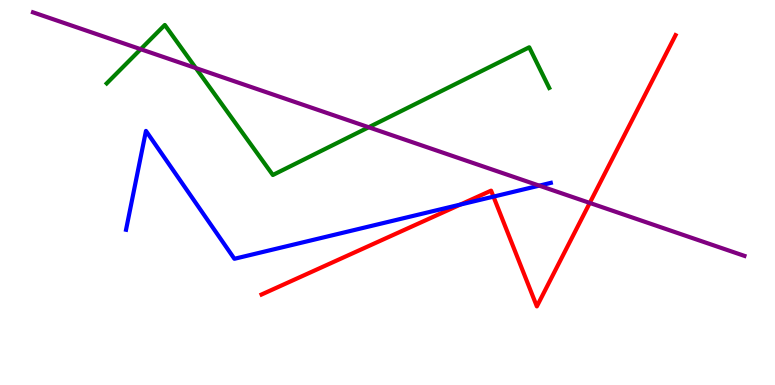[{'lines': ['blue', 'red'], 'intersections': [{'x': 5.94, 'y': 4.69}, {'x': 6.37, 'y': 4.89}]}, {'lines': ['green', 'red'], 'intersections': []}, {'lines': ['purple', 'red'], 'intersections': [{'x': 7.61, 'y': 4.73}]}, {'lines': ['blue', 'green'], 'intersections': []}, {'lines': ['blue', 'purple'], 'intersections': [{'x': 6.96, 'y': 5.18}]}, {'lines': ['green', 'purple'], 'intersections': [{'x': 1.82, 'y': 8.72}, {'x': 2.53, 'y': 8.23}, {'x': 4.76, 'y': 6.69}]}]